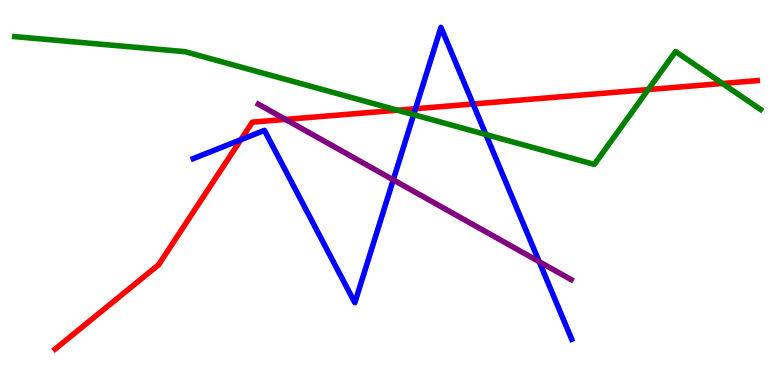[{'lines': ['blue', 'red'], 'intersections': [{'x': 3.11, 'y': 6.37}, {'x': 5.36, 'y': 7.18}, {'x': 6.1, 'y': 7.3}]}, {'lines': ['green', 'red'], 'intersections': [{'x': 5.13, 'y': 7.14}, {'x': 8.36, 'y': 7.67}, {'x': 9.32, 'y': 7.83}]}, {'lines': ['purple', 'red'], 'intersections': [{'x': 3.68, 'y': 6.9}]}, {'lines': ['blue', 'green'], 'intersections': [{'x': 5.34, 'y': 7.02}, {'x': 6.27, 'y': 6.51}]}, {'lines': ['blue', 'purple'], 'intersections': [{'x': 5.07, 'y': 5.33}, {'x': 6.96, 'y': 3.2}]}, {'lines': ['green', 'purple'], 'intersections': []}]